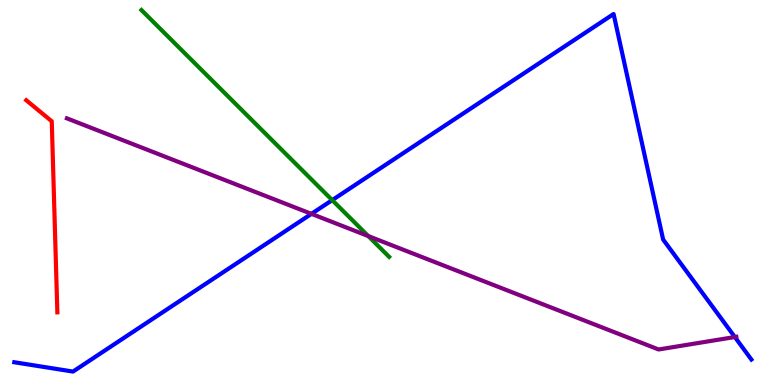[{'lines': ['blue', 'red'], 'intersections': []}, {'lines': ['green', 'red'], 'intersections': []}, {'lines': ['purple', 'red'], 'intersections': []}, {'lines': ['blue', 'green'], 'intersections': [{'x': 4.29, 'y': 4.8}]}, {'lines': ['blue', 'purple'], 'intersections': [{'x': 4.02, 'y': 4.45}, {'x': 9.48, 'y': 1.25}]}, {'lines': ['green', 'purple'], 'intersections': [{'x': 4.75, 'y': 3.87}]}]